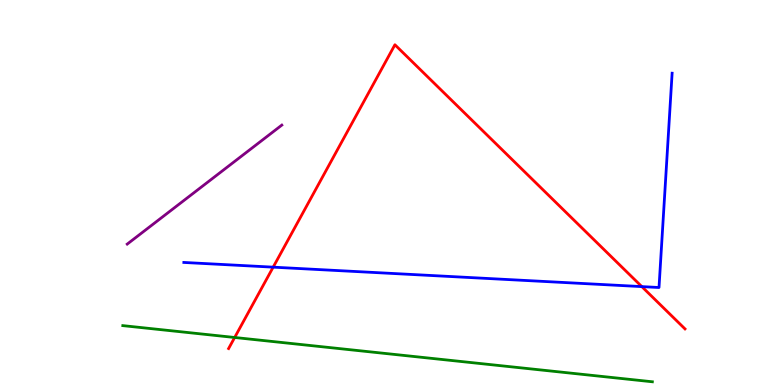[{'lines': ['blue', 'red'], 'intersections': [{'x': 3.52, 'y': 3.06}, {'x': 8.28, 'y': 2.56}]}, {'lines': ['green', 'red'], 'intersections': [{'x': 3.03, 'y': 1.23}]}, {'lines': ['purple', 'red'], 'intersections': []}, {'lines': ['blue', 'green'], 'intersections': []}, {'lines': ['blue', 'purple'], 'intersections': []}, {'lines': ['green', 'purple'], 'intersections': []}]